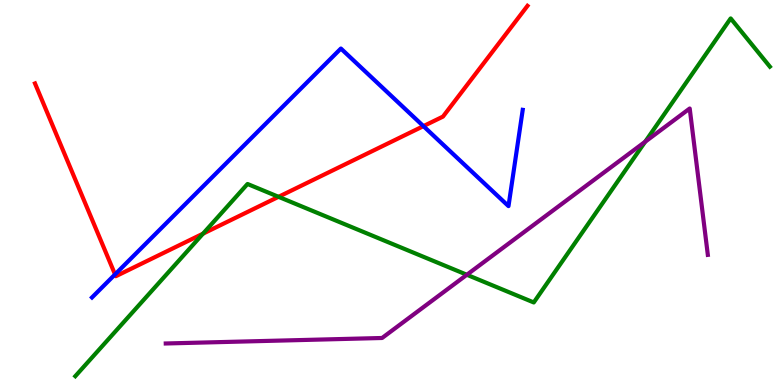[{'lines': ['blue', 'red'], 'intersections': [{'x': 1.48, 'y': 2.87}, {'x': 5.46, 'y': 6.72}]}, {'lines': ['green', 'red'], 'intersections': [{'x': 2.62, 'y': 3.93}, {'x': 3.59, 'y': 4.89}]}, {'lines': ['purple', 'red'], 'intersections': []}, {'lines': ['blue', 'green'], 'intersections': []}, {'lines': ['blue', 'purple'], 'intersections': []}, {'lines': ['green', 'purple'], 'intersections': [{'x': 6.02, 'y': 2.86}, {'x': 8.33, 'y': 6.32}]}]